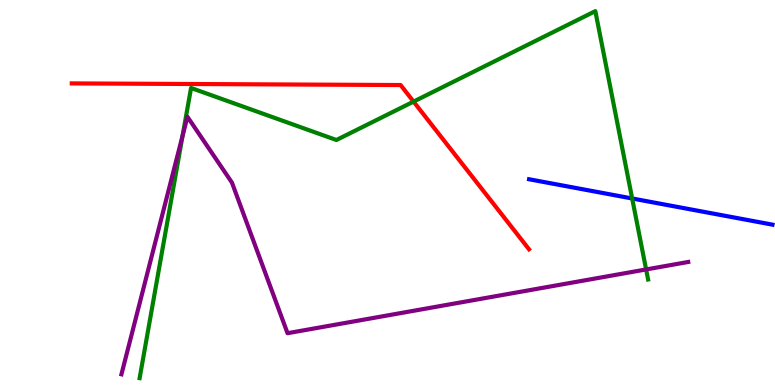[{'lines': ['blue', 'red'], 'intersections': []}, {'lines': ['green', 'red'], 'intersections': [{'x': 5.34, 'y': 7.36}]}, {'lines': ['purple', 'red'], 'intersections': []}, {'lines': ['blue', 'green'], 'intersections': [{'x': 8.16, 'y': 4.84}]}, {'lines': ['blue', 'purple'], 'intersections': []}, {'lines': ['green', 'purple'], 'intersections': [{'x': 2.36, 'y': 6.48}, {'x': 8.34, 'y': 3.0}]}]